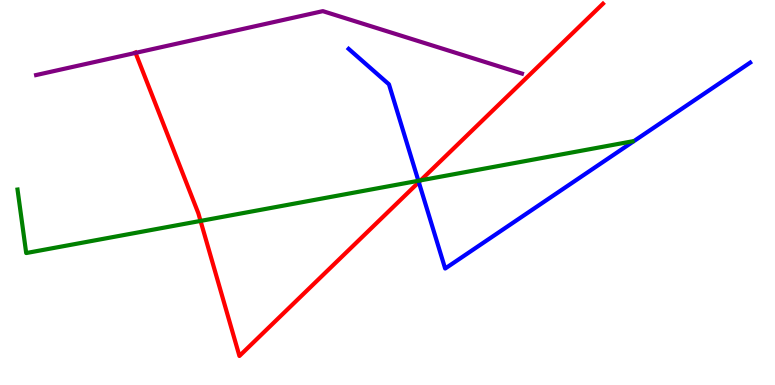[{'lines': ['blue', 'red'], 'intersections': [{'x': 5.4, 'y': 5.27}]}, {'lines': ['green', 'red'], 'intersections': [{'x': 2.59, 'y': 4.26}, {'x': 5.43, 'y': 5.32}]}, {'lines': ['purple', 'red'], 'intersections': [{'x': 1.75, 'y': 8.63}]}, {'lines': ['blue', 'green'], 'intersections': [{'x': 5.4, 'y': 5.3}]}, {'lines': ['blue', 'purple'], 'intersections': []}, {'lines': ['green', 'purple'], 'intersections': []}]